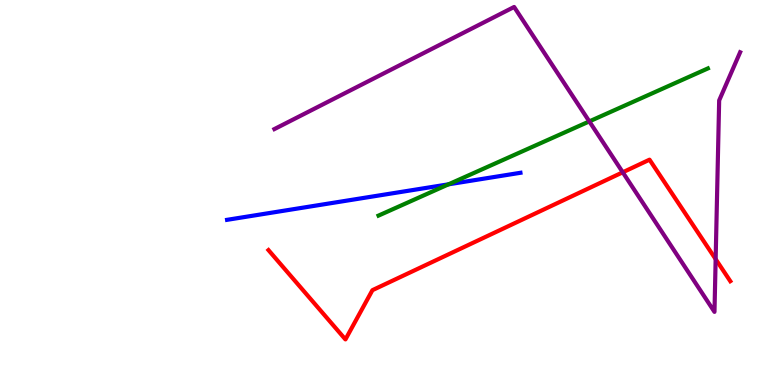[{'lines': ['blue', 'red'], 'intersections': []}, {'lines': ['green', 'red'], 'intersections': []}, {'lines': ['purple', 'red'], 'intersections': [{'x': 8.04, 'y': 5.52}, {'x': 9.23, 'y': 3.27}]}, {'lines': ['blue', 'green'], 'intersections': [{'x': 5.79, 'y': 5.21}]}, {'lines': ['blue', 'purple'], 'intersections': []}, {'lines': ['green', 'purple'], 'intersections': [{'x': 7.6, 'y': 6.85}]}]